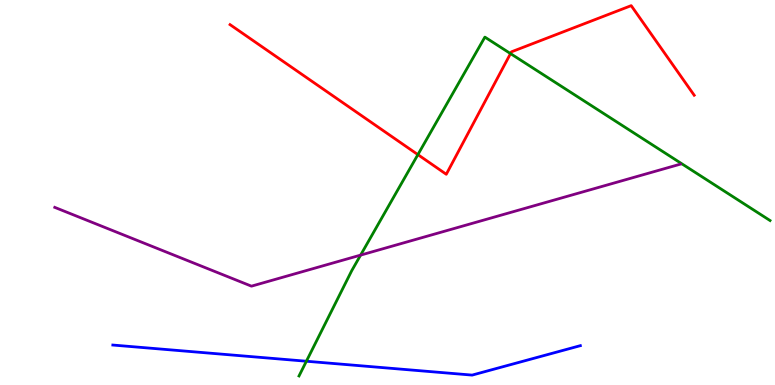[{'lines': ['blue', 'red'], 'intersections': []}, {'lines': ['green', 'red'], 'intersections': [{'x': 5.39, 'y': 5.98}, {'x': 6.59, 'y': 8.61}]}, {'lines': ['purple', 'red'], 'intersections': []}, {'lines': ['blue', 'green'], 'intersections': [{'x': 3.95, 'y': 0.617}]}, {'lines': ['blue', 'purple'], 'intersections': []}, {'lines': ['green', 'purple'], 'intersections': [{'x': 4.65, 'y': 3.37}]}]